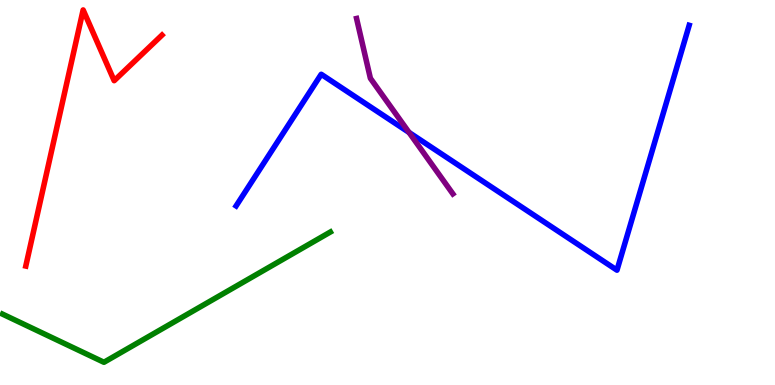[{'lines': ['blue', 'red'], 'intersections': []}, {'lines': ['green', 'red'], 'intersections': []}, {'lines': ['purple', 'red'], 'intersections': []}, {'lines': ['blue', 'green'], 'intersections': []}, {'lines': ['blue', 'purple'], 'intersections': [{'x': 5.28, 'y': 6.56}]}, {'lines': ['green', 'purple'], 'intersections': []}]